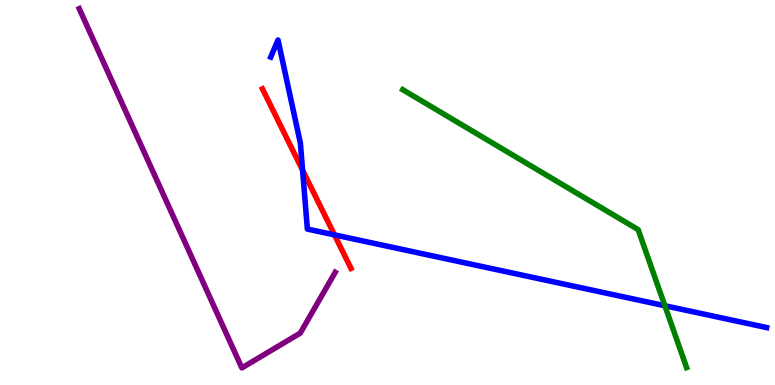[{'lines': ['blue', 'red'], 'intersections': [{'x': 3.9, 'y': 5.58}, {'x': 4.32, 'y': 3.9}]}, {'lines': ['green', 'red'], 'intersections': []}, {'lines': ['purple', 'red'], 'intersections': []}, {'lines': ['blue', 'green'], 'intersections': [{'x': 8.58, 'y': 2.06}]}, {'lines': ['blue', 'purple'], 'intersections': []}, {'lines': ['green', 'purple'], 'intersections': []}]